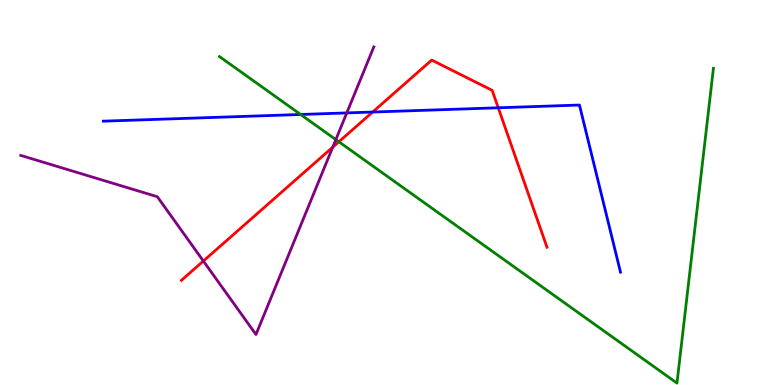[{'lines': ['blue', 'red'], 'intersections': [{'x': 4.81, 'y': 7.09}, {'x': 6.43, 'y': 7.2}]}, {'lines': ['green', 'red'], 'intersections': [{'x': 4.37, 'y': 6.32}]}, {'lines': ['purple', 'red'], 'intersections': [{'x': 2.62, 'y': 3.22}, {'x': 4.29, 'y': 6.18}]}, {'lines': ['blue', 'green'], 'intersections': [{'x': 3.88, 'y': 7.03}]}, {'lines': ['blue', 'purple'], 'intersections': [{'x': 4.47, 'y': 7.07}]}, {'lines': ['green', 'purple'], 'intersections': [{'x': 4.33, 'y': 6.37}]}]